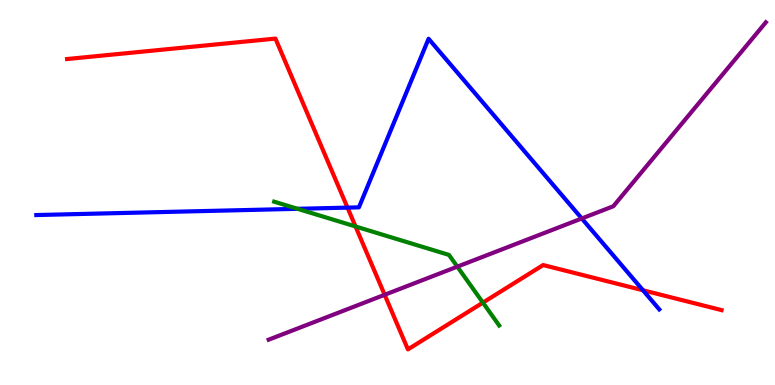[{'lines': ['blue', 'red'], 'intersections': [{'x': 4.48, 'y': 4.61}, {'x': 8.3, 'y': 2.46}]}, {'lines': ['green', 'red'], 'intersections': [{'x': 4.59, 'y': 4.12}, {'x': 6.23, 'y': 2.14}]}, {'lines': ['purple', 'red'], 'intersections': [{'x': 4.96, 'y': 2.34}]}, {'lines': ['blue', 'green'], 'intersections': [{'x': 3.84, 'y': 4.58}]}, {'lines': ['blue', 'purple'], 'intersections': [{'x': 7.51, 'y': 4.33}]}, {'lines': ['green', 'purple'], 'intersections': [{'x': 5.9, 'y': 3.07}]}]